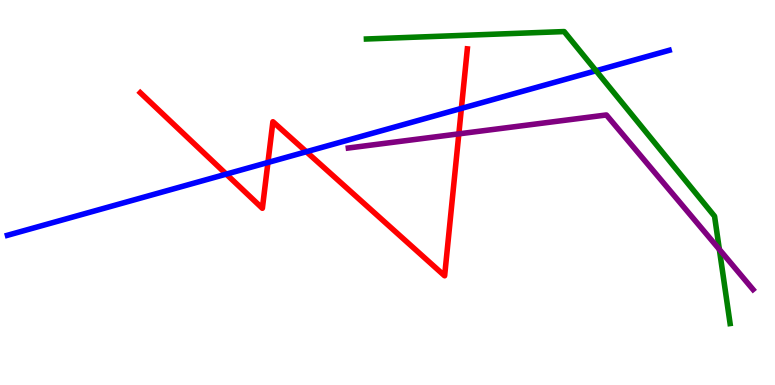[{'lines': ['blue', 'red'], 'intersections': [{'x': 2.92, 'y': 5.48}, {'x': 3.46, 'y': 5.78}, {'x': 3.95, 'y': 6.06}, {'x': 5.95, 'y': 7.18}]}, {'lines': ['green', 'red'], 'intersections': []}, {'lines': ['purple', 'red'], 'intersections': [{'x': 5.92, 'y': 6.52}]}, {'lines': ['blue', 'green'], 'intersections': [{'x': 7.69, 'y': 8.16}]}, {'lines': ['blue', 'purple'], 'intersections': []}, {'lines': ['green', 'purple'], 'intersections': [{'x': 9.28, 'y': 3.52}]}]